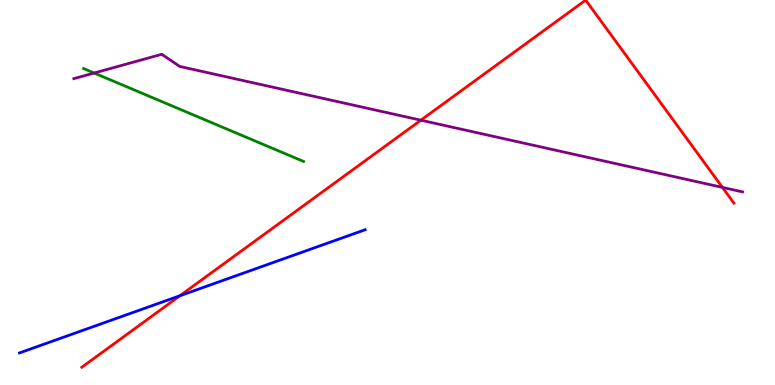[{'lines': ['blue', 'red'], 'intersections': [{'x': 2.32, 'y': 2.32}]}, {'lines': ['green', 'red'], 'intersections': []}, {'lines': ['purple', 'red'], 'intersections': [{'x': 5.43, 'y': 6.88}, {'x': 9.32, 'y': 5.13}]}, {'lines': ['blue', 'green'], 'intersections': []}, {'lines': ['blue', 'purple'], 'intersections': []}, {'lines': ['green', 'purple'], 'intersections': [{'x': 1.21, 'y': 8.1}]}]